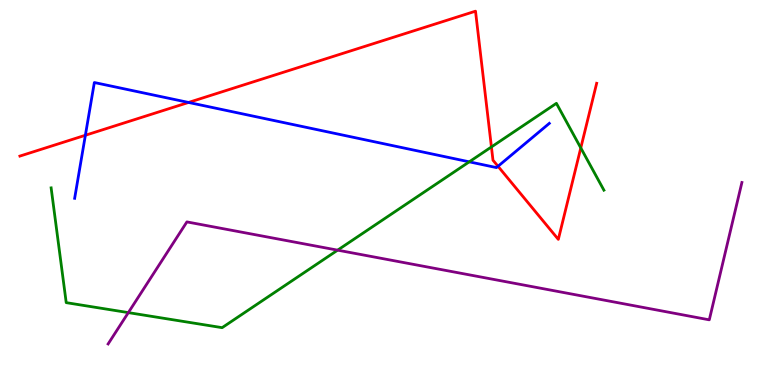[{'lines': ['blue', 'red'], 'intersections': [{'x': 1.1, 'y': 6.49}, {'x': 2.43, 'y': 7.34}, {'x': 6.43, 'y': 5.68}]}, {'lines': ['green', 'red'], 'intersections': [{'x': 6.34, 'y': 6.18}, {'x': 7.49, 'y': 6.16}]}, {'lines': ['purple', 'red'], 'intersections': []}, {'lines': ['blue', 'green'], 'intersections': [{'x': 6.05, 'y': 5.8}]}, {'lines': ['blue', 'purple'], 'intersections': []}, {'lines': ['green', 'purple'], 'intersections': [{'x': 1.66, 'y': 1.88}, {'x': 4.36, 'y': 3.5}]}]